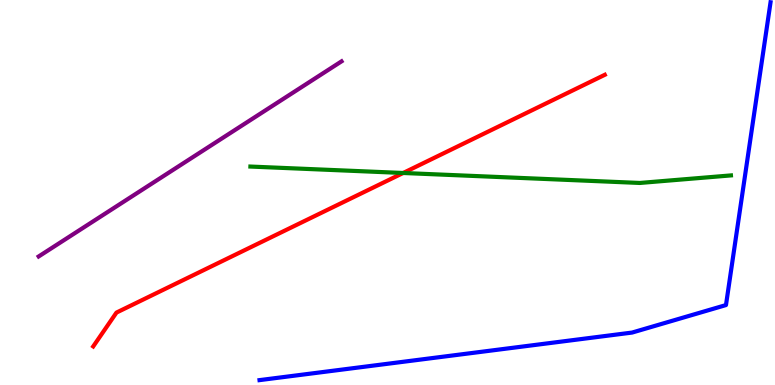[{'lines': ['blue', 'red'], 'intersections': []}, {'lines': ['green', 'red'], 'intersections': [{'x': 5.2, 'y': 5.51}]}, {'lines': ['purple', 'red'], 'intersections': []}, {'lines': ['blue', 'green'], 'intersections': []}, {'lines': ['blue', 'purple'], 'intersections': []}, {'lines': ['green', 'purple'], 'intersections': []}]